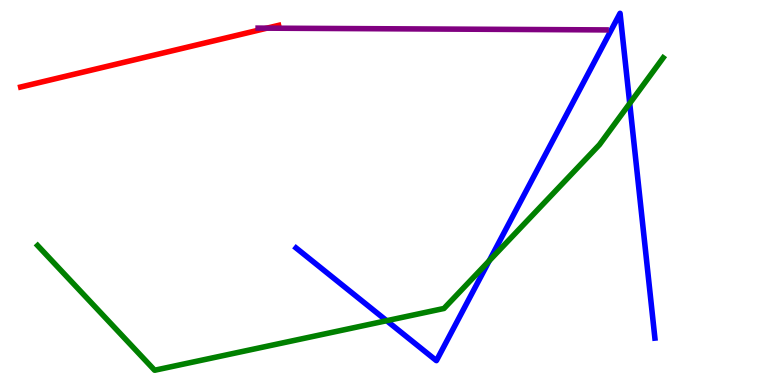[{'lines': ['blue', 'red'], 'intersections': []}, {'lines': ['green', 'red'], 'intersections': []}, {'lines': ['purple', 'red'], 'intersections': [{'x': 3.44, 'y': 9.27}]}, {'lines': ['blue', 'green'], 'intersections': [{'x': 4.99, 'y': 1.67}, {'x': 6.31, 'y': 3.23}, {'x': 8.13, 'y': 7.31}]}, {'lines': ['blue', 'purple'], 'intersections': []}, {'lines': ['green', 'purple'], 'intersections': []}]